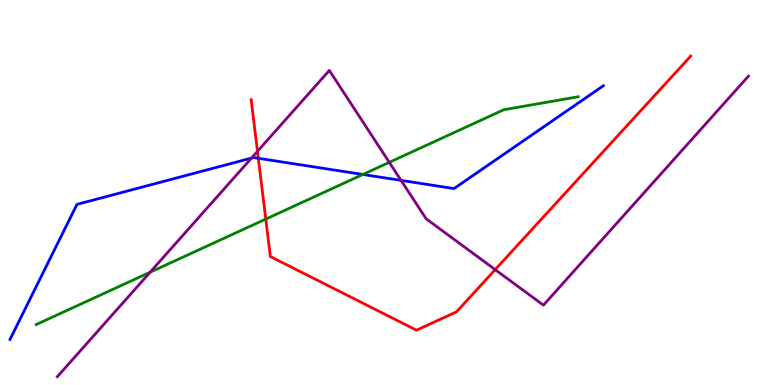[{'lines': ['blue', 'red'], 'intersections': [{'x': 3.33, 'y': 5.89}]}, {'lines': ['green', 'red'], 'intersections': [{'x': 3.43, 'y': 4.31}]}, {'lines': ['purple', 'red'], 'intersections': [{'x': 3.32, 'y': 6.07}, {'x': 6.39, 'y': 3.0}]}, {'lines': ['blue', 'green'], 'intersections': [{'x': 4.68, 'y': 5.47}]}, {'lines': ['blue', 'purple'], 'intersections': [{'x': 3.24, 'y': 5.89}, {'x': 5.18, 'y': 5.31}]}, {'lines': ['green', 'purple'], 'intersections': [{'x': 1.94, 'y': 2.93}, {'x': 5.02, 'y': 5.78}]}]